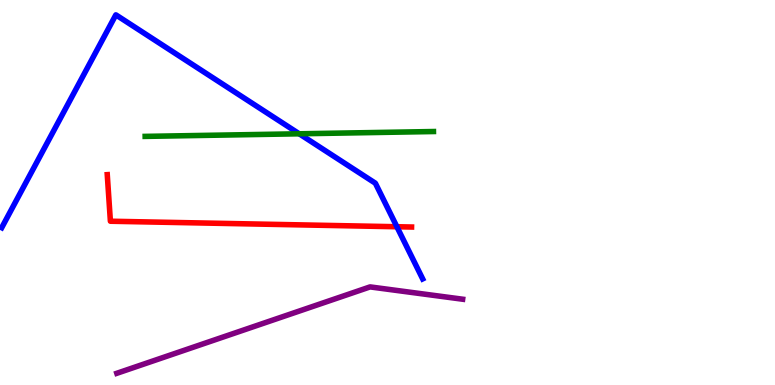[{'lines': ['blue', 'red'], 'intersections': [{'x': 5.12, 'y': 4.11}]}, {'lines': ['green', 'red'], 'intersections': []}, {'lines': ['purple', 'red'], 'intersections': []}, {'lines': ['blue', 'green'], 'intersections': [{'x': 3.86, 'y': 6.52}]}, {'lines': ['blue', 'purple'], 'intersections': []}, {'lines': ['green', 'purple'], 'intersections': []}]